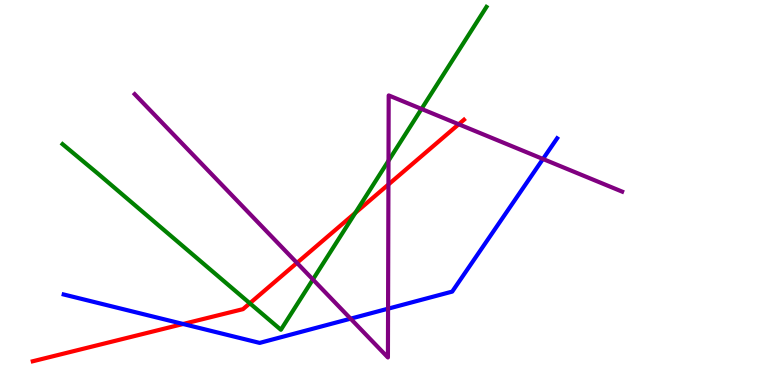[{'lines': ['blue', 'red'], 'intersections': [{'x': 2.36, 'y': 1.58}]}, {'lines': ['green', 'red'], 'intersections': [{'x': 3.22, 'y': 2.12}, {'x': 4.58, 'y': 4.47}]}, {'lines': ['purple', 'red'], 'intersections': [{'x': 3.83, 'y': 3.17}, {'x': 5.01, 'y': 5.21}, {'x': 5.92, 'y': 6.77}]}, {'lines': ['blue', 'green'], 'intersections': []}, {'lines': ['blue', 'purple'], 'intersections': [{'x': 4.52, 'y': 1.72}, {'x': 5.01, 'y': 1.98}, {'x': 7.01, 'y': 5.87}]}, {'lines': ['green', 'purple'], 'intersections': [{'x': 4.04, 'y': 2.74}, {'x': 5.01, 'y': 5.82}, {'x': 5.44, 'y': 7.17}]}]